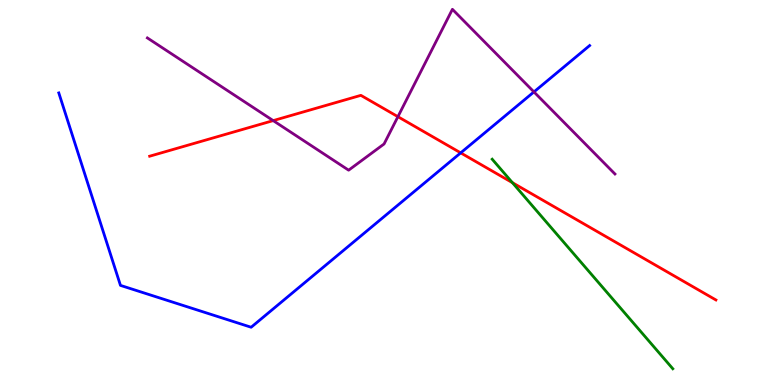[{'lines': ['blue', 'red'], 'intersections': [{'x': 5.94, 'y': 6.03}]}, {'lines': ['green', 'red'], 'intersections': [{'x': 6.61, 'y': 5.26}]}, {'lines': ['purple', 'red'], 'intersections': [{'x': 3.53, 'y': 6.87}, {'x': 5.13, 'y': 6.97}]}, {'lines': ['blue', 'green'], 'intersections': []}, {'lines': ['blue', 'purple'], 'intersections': [{'x': 6.89, 'y': 7.61}]}, {'lines': ['green', 'purple'], 'intersections': []}]